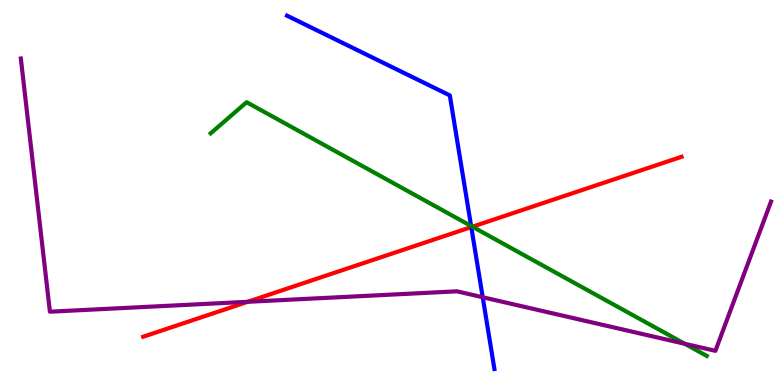[{'lines': ['blue', 'red'], 'intersections': [{'x': 6.08, 'y': 4.1}]}, {'lines': ['green', 'red'], 'intersections': [{'x': 6.1, 'y': 4.11}]}, {'lines': ['purple', 'red'], 'intersections': [{'x': 3.2, 'y': 2.16}]}, {'lines': ['blue', 'green'], 'intersections': [{'x': 6.08, 'y': 4.13}]}, {'lines': ['blue', 'purple'], 'intersections': [{'x': 6.23, 'y': 2.28}]}, {'lines': ['green', 'purple'], 'intersections': [{'x': 8.84, 'y': 1.07}]}]